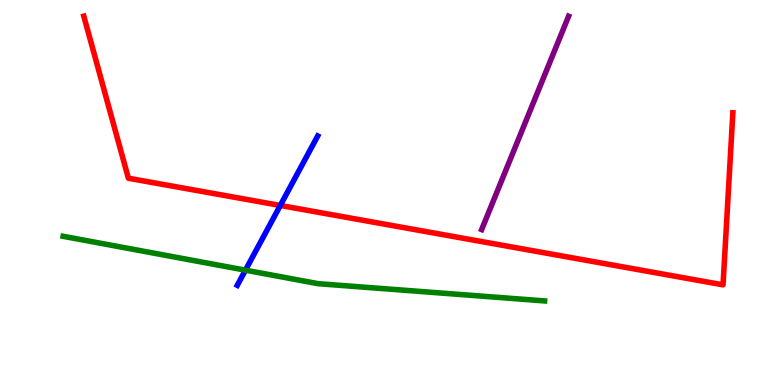[{'lines': ['blue', 'red'], 'intersections': [{'x': 3.62, 'y': 4.66}]}, {'lines': ['green', 'red'], 'intersections': []}, {'lines': ['purple', 'red'], 'intersections': []}, {'lines': ['blue', 'green'], 'intersections': [{'x': 3.17, 'y': 2.98}]}, {'lines': ['blue', 'purple'], 'intersections': []}, {'lines': ['green', 'purple'], 'intersections': []}]